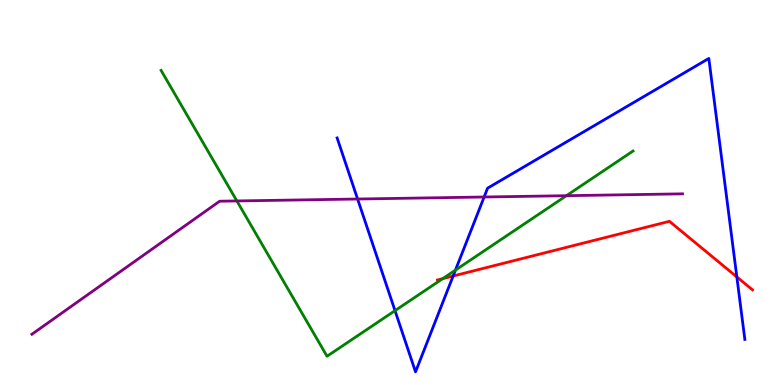[{'lines': ['blue', 'red'], 'intersections': [{'x': 5.85, 'y': 2.83}, {'x': 9.51, 'y': 2.81}]}, {'lines': ['green', 'red'], 'intersections': [{'x': 5.71, 'y': 2.76}]}, {'lines': ['purple', 'red'], 'intersections': []}, {'lines': ['blue', 'green'], 'intersections': [{'x': 5.1, 'y': 1.93}, {'x': 5.88, 'y': 2.98}]}, {'lines': ['blue', 'purple'], 'intersections': [{'x': 4.61, 'y': 4.83}, {'x': 6.25, 'y': 4.88}]}, {'lines': ['green', 'purple'], 'intersections': [{'x': 3.06, 'y': 4.78}, {'x': 7.31, 'y': 4.92}]}]